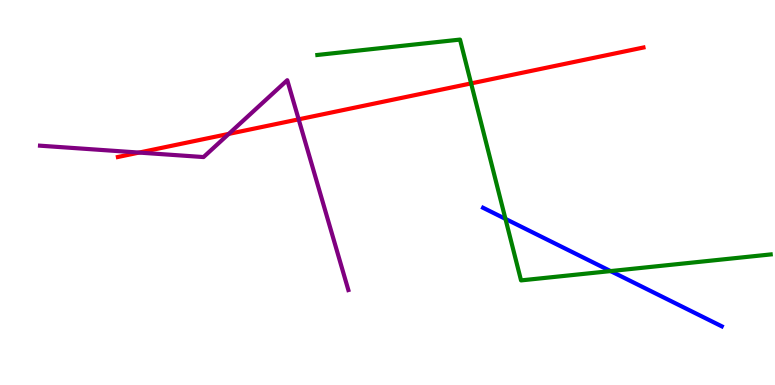[{'lines': ['blue', 'red'], 'intersections': []}, {'lines': ['green', 'red'], 'intersections': [{'x': 6.08, 'y': 7.83}]}, {'lines': ['purple', 'red'], 'intersections': [{'x': 1.79, 'y': 6.04}, {'x': 2.95, 'y': 6.52}, {'x': 3.85, 'y': 6.9}]}, {'lines': ['blue', 'green'], 'intersections': [{'x': 6.52, 'y': 4.31}, {'x': 7.88, 'y': 2.96}]}, {'lines': ['blue', 'purple'], 'intersections': []}, {'lines': ['green', 'purple'], 'intersections': []}]